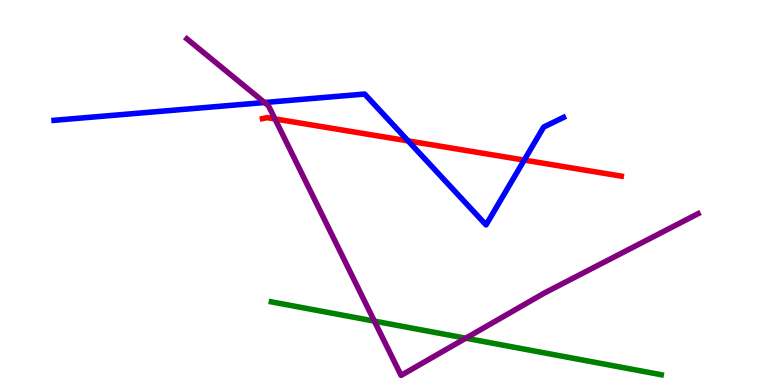[{'lines': ['blue', 'red'], 'intersections': [{'x': 5.27, 'y': 6.34}, {'x': 6.76, 'y': 5.84}]}, {'lines': ['green', 'red'], 'intersections': []}, {'lines': ['purple', 'red'], 'intersections': [{'x': 3.55, 'y': 6.91}]}, {'lines': ['blue', 'green'], 'intersections': []}, {'lines': ['blue', 'purple'], 'intersections': [{'x': 3.41, 'y': 7.34}]}, {'lines': ['green', 'purple'], 'intersections': [{'x': 4.83, 'y': 1.66}, {'x': 6.01, 'y': 1.22}]}]